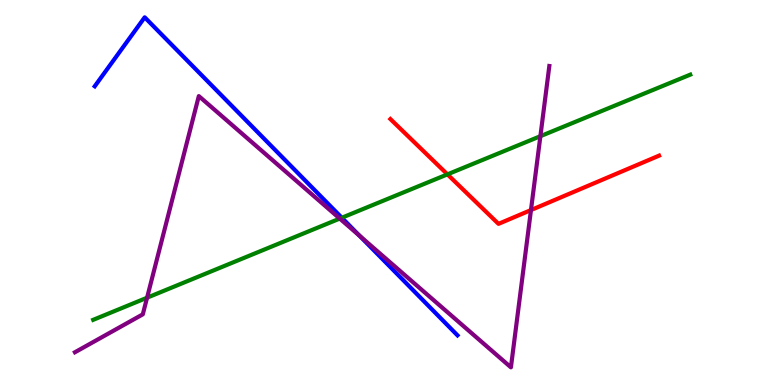[{'lines': ['blue', 'red'], 'intersections': []}, {'lines': ['green', 'red'], 'intersections': [{'x': 5.77, 'y': 5.47}]}, {'lines': ['purple', 'red'], 'intersections': [{'x': 6.85, 'y': 4.54}]}, {'lines': ['blue', 'green'], 'intersections': [{'x': 4.41, 'y': 4.34}]}, {'lines': ['blue', 'purple'], 'intersections': [{'x': 4.64, 'y': 3.87}]}, {'lines': ['green', 'purple'], 'intersections': [{'x': 1.9, 'y': 2.27}, {'x': 4.38, 'y': 4.32}, {'x': 6.97, 'y': 6.46}]}]